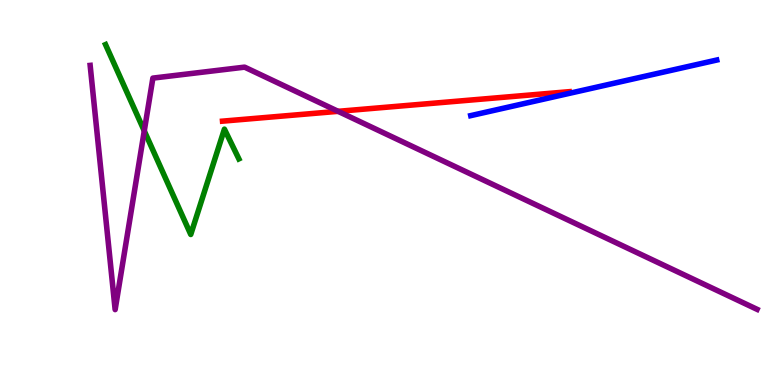[{'lines': ['blue', 'red'], 'intersections': []}, {'lines': ['green', 'red'], 'intersections': []}, {'lines': ['purple', 'red'], 'intersections': [{'x': 4.36, 'y': 7.11}]}, {'lines': ['blue', 'green'], 'intersections': []}, {'lines': ['blue', 'purple'], 'intersections': []}, {'lines': ['green', 'purple'], 'intersections': [{'x': 1.86, 'y': 6.6}]}]